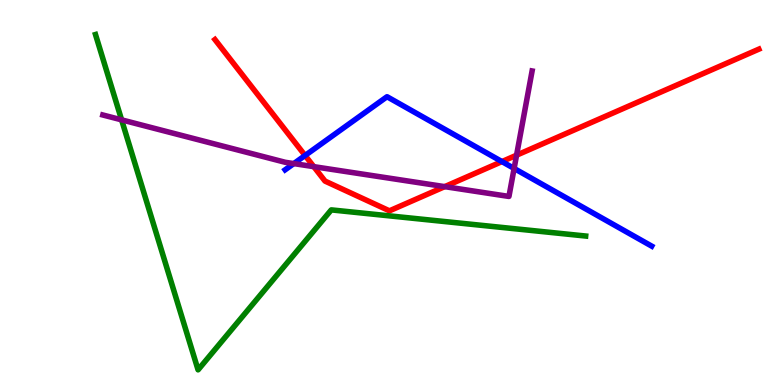[{'lines': ['blue', 'red'], 'intersections': [{'x': 3.94, 'y': 5.96}, {'x': 6.48, 'y': 5.8}]}, {'lines': ['green', 'red'], 'intersections': []}, {'lines': ['purple', 'red'], 'intersections': [{'x': 4.05, 'y': 5.67}, {'x': 5.74, 'y': 5.15}, {'x': 6.67, 'y': 5.97}]}, {'lines': ['blue', 'green'], 'intersections': []}, {'lines': ['blue', 'purple'], 'intersections': [{'x': 3.79, 'y': 5.75}, {'x': 6.63, 'y': 5.62}]}, {'lines': ['green', 'purple'], 'intersections': [{'x': 1.57, 'y': 6.89}]}]